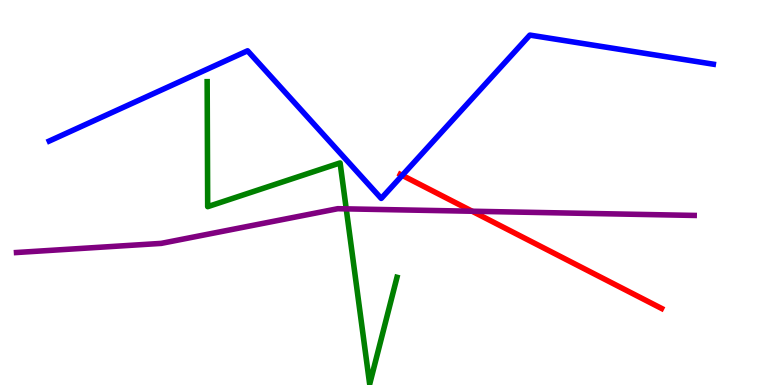[{'lines': ['blue', 'red'], 'intersections': [{'x': 5.19, 'y': 5.45}]}, {'lines': ['green', 'red'], 'intersections': []}, {'lines': ['purple', 'red'], 'intersections': [{'x': 6.09, 'y': 4.51}]}, {'lines': ['blue', 'green'], 'intersections': []}, {'lines': ['blue', 'purple'], 'intersections': []}, {'lines': ['green', 'purple'], 'intersections': [{'x': 4.47, 'y': 4.58}]}]